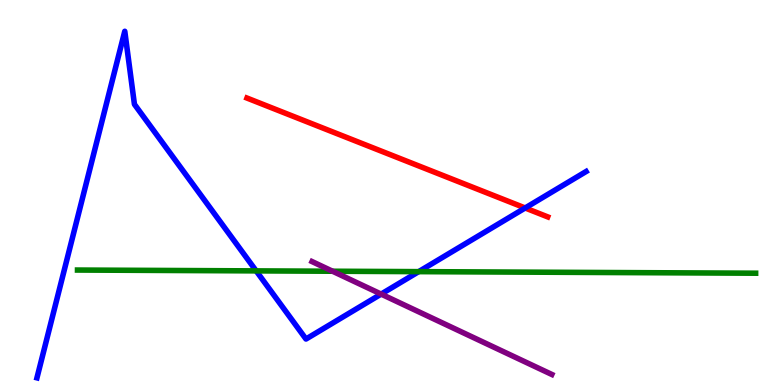[{'lines': ['blue', 'red'], 'intersections': [{'x': 6.78, 'y': 4.6}]}, {'lines': ['green', 'red'], 'intersections': []}, {'lines': ['purple', 'red'], 'intersections': []}, {'lines': ['blue', 'green'], 'intersections': [{'x': 3.31, 'y': 2.96}, {'x': 5.4, 'y': 2.94}]}, {'lines': ['blue', 'purple'], 'intersections': [{'x': 4.92, 'y': 2.36}]}, {'lines': ['green', 'purple'], 'intersections': [{'x': 4.29, 'y': 2.95}]}]